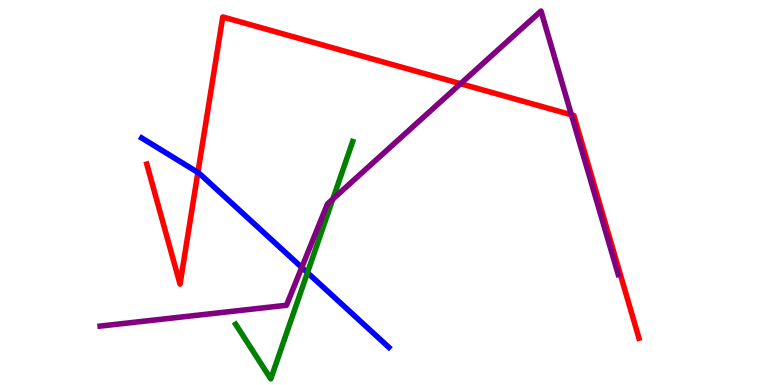[{'lines': ['blue', 'red'], 'intersections': [{'x': 2.55, 'y': 5.52}]}, {'lines': ['green', 'red'], 'intersections': []}, {'lines': ['purple', 'red'], 'intersections': [{'x': 5.94, 'y': 7.83}, {'x': 7.37, 'y': 7.02}]}, {'lines': ['blue', 'green'], 'intersections': [{'x': 3.97, 'y': 2.92}]}, {'lines': ['blue', 'purple'], 'intersections': [{'x': 3.89, 'y': 3.05}]}, {'lines': ['green', 'purple'], 'intersections': [{'x': 4.29, 'y': 4.83}]}]